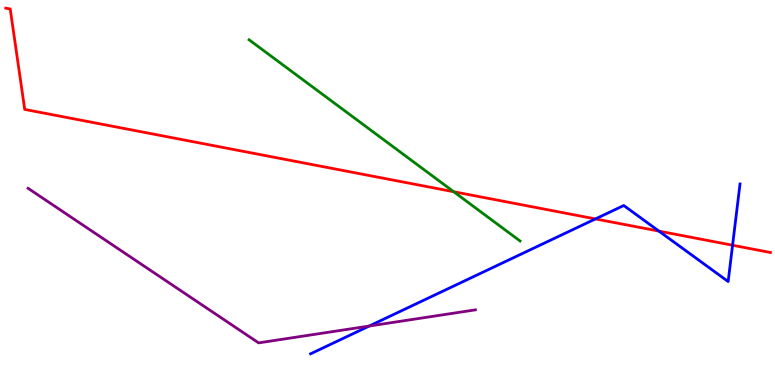[{'lines': ['blue', 'red'], 'intersections': [{'x': 7.68, 'y': 4.31}, {'x': 8.5, 'y': 4.0}, {'x': 9.45, 'y': 3.63}]}, {'lines': ['green', 'red'], 'intersections': [{'x': 5.85, 'y': 5.02}]}, {'lines': ['purple', 'red'], 'intersections': []}, {'lines': ['blue', 'green'], 'intersections': []}, {'lines': ['blue', 'purple'], 'intersections': [{'x': 4.76, 'y': 1.53}]}, {'lines': ['green', 'purple'], 'intersections': []}]